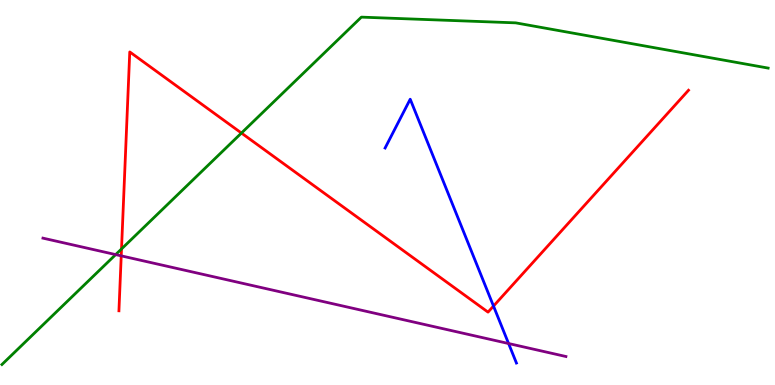[{'lines': ['blue', 'red'], 'intersections': [{'x': 6.37, 'y': 2.05}]}, {'lines': ['green', 'red'], 'intersections': [{'x': 1.57, 'y': 3.53}, {'x': 3.12, 'y': 6.54}]}, {'lines': ['purple', 'red'], 'intersections': [{'x': 1.56, 'y': 3.35}]}, {'lines': ['blue', 'green'], 'intersections': []}, {'lines': ['blue', 'purple'], 'intersections': [{'x': 6.56, 'y': 1.08}]}, {'lines': ['green', 'purple'], 'intersections': [{'x': 1.49, 'y': 3.39}]}]